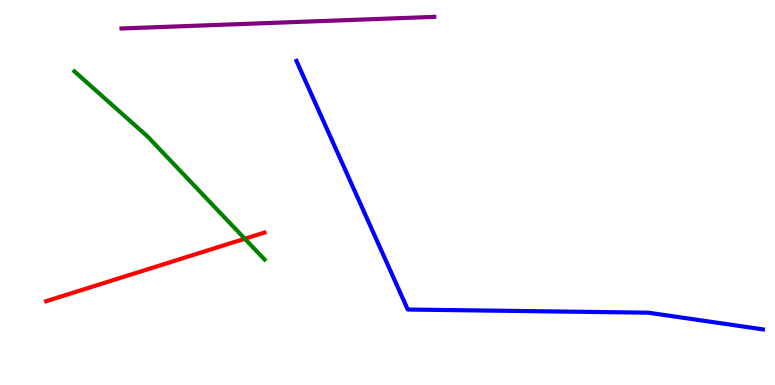[{'lines': ['blue', 'red'], 'intersections': []}, {'lines': ['green', 'red'], 'intersections': [{'x': 3.16, 'y': 3.8}]}, {'lines': ['purple', 'red'], 'intersections': []}, {'lines': ['blue', 'green'], 'intersections': []}, {'lines': ['blue', 'purple'], 'intersections': []}, {'lines': ['green', 'purple'], 'intersections': []}]